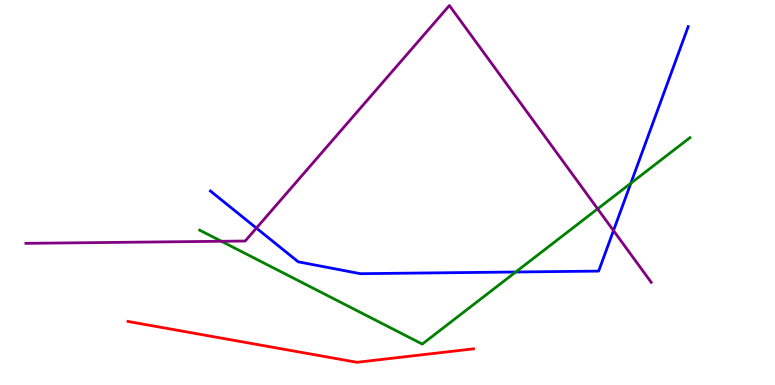[{'lines': ['blue', 'red'], 'intersections': []}, {'lines': ['green', 'red'], 'intersections': []}, {'lines': ['purple', 'red'], 'intersections': []}, {'lines': ['blue', 'green'], 'intersections': [{'x': 6.65, 'y': 2.94}, {'x': 8.14, 'y': 5.24}]}, {'lines': ['blue', 'purple'], 'intersections': [{'x': 3.31, 'y': 4.08}, {'x': 7.92, 'y': 4.01}]}, {'lines': ['green', 'purple'], 'intersections': [{'x': 2.86, 'y': 3.73}, {'x': 7.71, 'y': 4.58}]}]